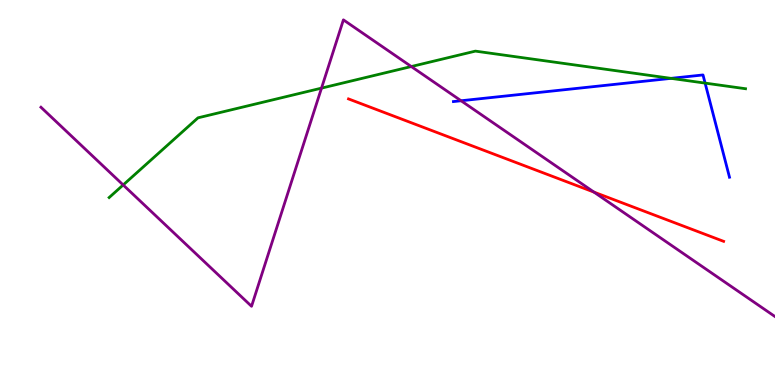[{'lines': ['blue', 'red'], 'intersections': []}, {'lines': ['green', 'red'], 'intersections': []}, {'lines': ['purple', 'red'], 'intersections': [{'x': 7.66, 'y': 5.01}]}, {'lines': ['blue', 'green'], 'intersections': [{'x': 8.66, 'y': 7.96}, {'x': 9.1, 'y': 7.84}]}, {'lines': ['blue', 'purple'], 'intersections': [{'x': 5.95, 'y': 7.38}]}, {'lines': ['green', 'purple'], 'intersections': [{'x': 1.59, 'y': 5.2}, {'x': 4.15, 'y': 7.71}, {'x': 5.31, 'y': 8.27}]}]